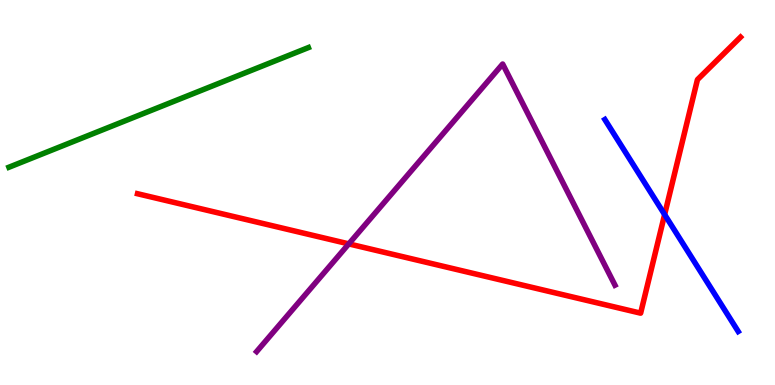[{'lines': ['blue', 'red'], 'intersections': [{'x': 8.58, 'y': 4.43}]}, {'lines': ['green', 'red'], 'intersections': []}, {'lines': ['purple', 'red'], 'intersections': [{'x': 4.5, 'y': 3.67}]}, {'lines': ['blue', 'green'], 'intersections': []}, {'lines': ['blue', 'purple'], 'intersections': []}, {'lines': ['green', 'purple'], 'intersections': []}]